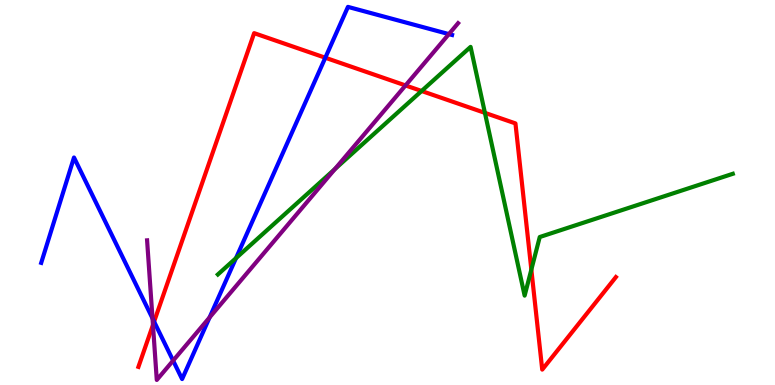[{'lines': ['blue', 'red'], 'intersections': [{'x': 1.99, 'y': 1.65}, {'x': 4.2, 'y': 8.5}]}, {'lines': ['green', 'red'], 'intersections': [{'x': 5.44, 'y': 7.64}, {'x': 6.26, 'y': 7.07}, {'x': 6.86, 'y': 3.0}]}, {'lines': ['purple', 'red'], 'intersections': [{'x': 1.97, 'y': 1.56}, {'x': 5.23, 'y': 7.78}]}, {'lines': ['blue', 'green'], 'intersections': [{'x': 3.05, 'y': 3.3}]}, {'lines': ['blue', 'purple'], 'intersections': [{'x': 1.97, 'y': 1.73}, {'x': 2.23, 'y': 0.633}, {'x': 2.7, 'y': 1.75}, {'x': 5.79, 'y': 9.11}]}, {'lines': ['green', 'purple'], 'intersections': [{'x': 4.32, 'y': 5.61}]}]